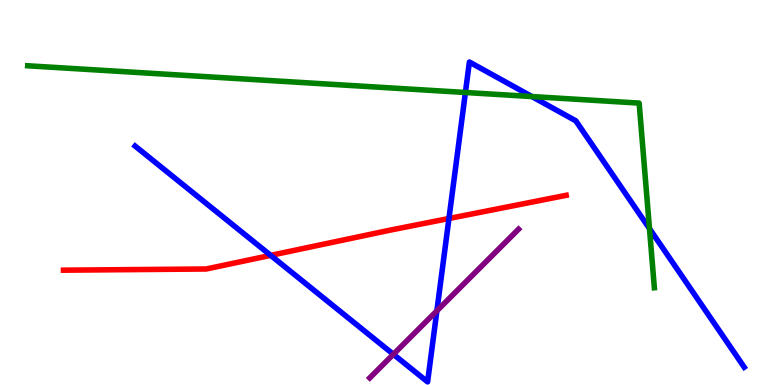[{'lines': ['blue', 'red'], 'intersections': [{'x': 3.49, 'y': 3.37}, {'x': 5.79, 'y': 4.32}]}, {'lines': ['green', 'red'], 'intersections': []}, {'lines': ['purple', 'red'], 'intersections': []}, {'lines': ['blue', 'green'], 'intersections': [{'x': 6.01, 'y': 7.6}, {'x': 6.86, 'y': 7.49}, {'x': 8.38, 'y': 4.06}]}, {'lines': ['blue', 'purple'], 'intersections': [{'x': 5.08, 'y': 0.797}, {'x': 5.64, 'y': 1.93}]}, {'lines': ['green', 'purple'], 'intersections': []}]